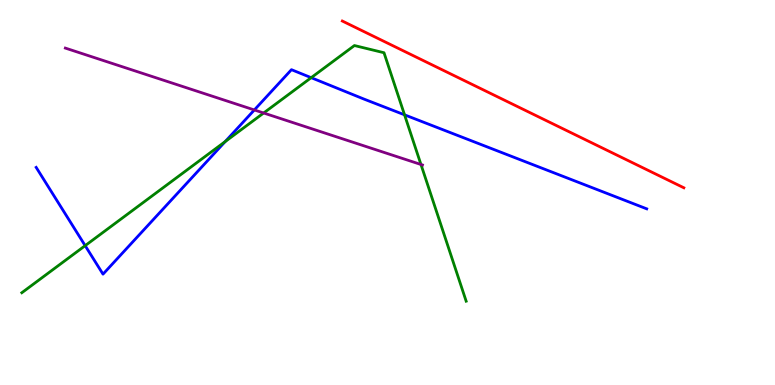[{'lines': ['blue', 'red'], 'intersections': []}, {'lines': ['green', 'red'], 'intersections': []}, {'lines': ['purple', 'red'], 'intersections': []}, {'lines': ['blue', 'green'], 'intersections': [{'x': 1.1, 'y': 3.62}, {'x': 2.91, 'y': 6.32}, {'x': 4.02, 'y': 7.98}, {'x': 5.22, 'y': 7.02}]}, {'lines': ['blue', 'purple'], 'intersections': [{'x': 3.28, 'y': 7.14}]}, {'lines': ['green', 'purple'], 'intersections': [{'x': 3.4, 'y': 7.06}, {'x': 5.43, 'y': 5.73}]}]